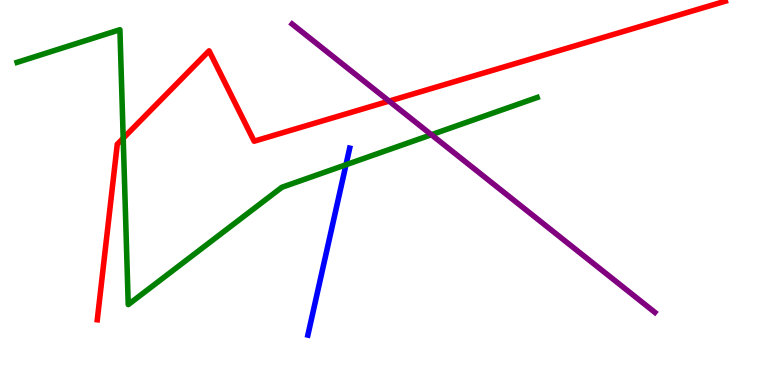[{'lines': ['blue', 'red'], 'intersections': []}, {'lines': ['green', 'red'], 'intersections': [{'x': 1.59, 'y': 6.41}]}, {'lines': ['purple', 'red'], 'intersections': [{'x': 5.02, 'y': 7.37}]}, {'lines': ['blue', 'green'], 'intersections': [{'x': 4.46, 'y': 5.72}]}, {'lines': ['blue', 'purple'], 'intersections': []}, {'lines': ['green', 'purple'], 'intersections': [{'x': 5.57, 'y': 6.5}]}]